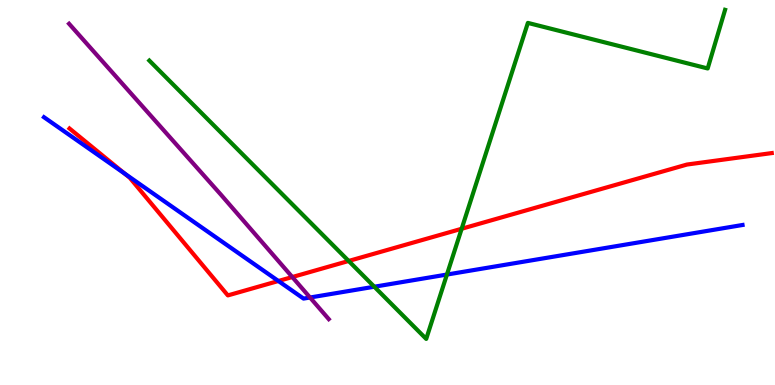[{'lines': ['blue', 'red'], 'intersections': [{'x': 1.61, 'y': 5.49}, {'x': 3.59, 'y': 2.7}]}, {'lines': ['green', 'red'], 'intersections': [{'x': 4.5, 'y': 3.22}, {'x': 5.96, 'y': 4.06}]}, {'lines': ['purple', 'red'], 'intersections': [{'x': 3.77, 'y': 2.8}]}, {'lines': ['blue', 'green'], 'intersections': [{'x': 4.83, 'y': 2.55}, {'x': 5.77, 'y': 2.87}]}, {'lines': ['blue', 'purple'], 'intersections': [{'x': 4.0, 'y': 2.27}]}, {'lines': ['green', 'purple'], 'intersections': []}]